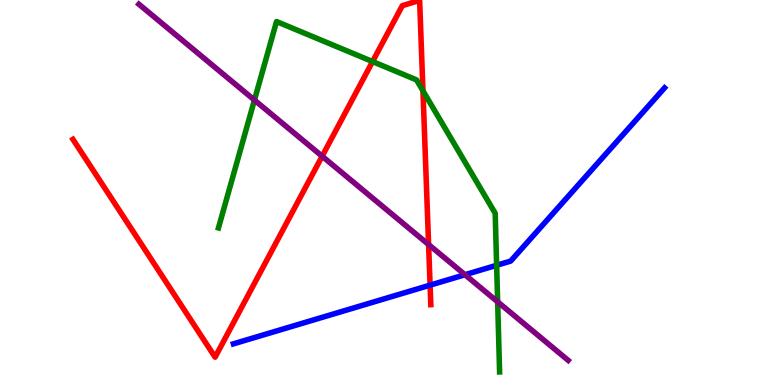[{'lines': ['blue', 'red'], 'intersections': [{'x': 5.55, 'y': 2.59}]}, {'lines': ['green', 'red'], 'intersections': [{'x': 4.81, 'y': 8.4}, {'x': 5.46, 'y': 7.64}]}, {'lines': ['purple', 'red'], 'intersections': [{'x': 4.16, 'y': 5.94}, {'x': 5.53, 'y': 3.65}]}, {'lines': ['blue', 'green'], 'intersections': [{'x': 6.41, 'y': 3.11}]}, {'lines': ['blue', 'purple'], 'intersections': [{'x': 6.0, 'y': 2.86}]}, {'lines': ['green', 'purple'], 'intersections': [{'x': 3.28, 'y': 7.4}, {'x': 6.42, 'y': 2.16}]}]